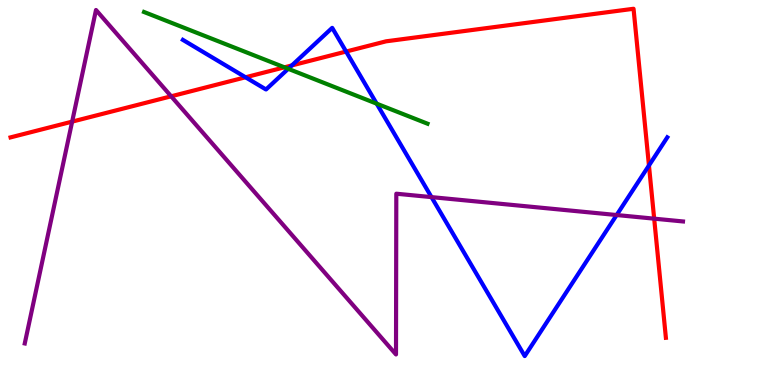[{'lines': ['blue', 'red'], 'intersections': [{'x': 3.17, 'y': 7.99}, {'x': 3.77, 'y': 8.3}, {'x': 4.47, 'y': 8.66}, {'x': 8.37, 'y': 5.7}]}, {'lines': ['green', 'red'], 'intersections': [{'x': 3.67, 'y': 8.25}]}, {'lines': ['purple', 'red'], 'intersections': [{'x': 0.931, 'y': 6.84}, {'x': 2.21, 'y': 7.5}, {'x': 8.44, 'y': 4.32}]}, {'lines': ['blue', 'green'], 'intersections': [{'x': 3.72, 'y': 8.21}, {'x': 4.86, 'y': 7.31}]}, {'lines': ['blue', 'purple'], 'intersections': [{'x': 5.57, 'y': 4.88}, {'x': 7.96, 'y': 4.41}]}, {'lines': ['green', 'purple'], 'intersections': []}]